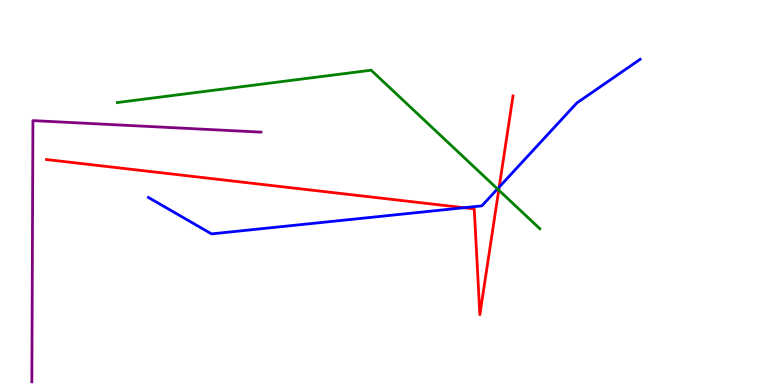[{'lines': ['blue', 'red'], 'intersections': [{'x': 5.99, 'y': 4.6}, {'x': 6.44, 'y': 5.14}]}, {'lines': ['green', 'red'], 'intersections': [{'x': 6.44, 'y': 5.06}]}, {'lines': ['purple', 'red'], 'intersections': []}, {'lines': ['blue', 'green'], 'intersections': [{'x': 6.42, 'y': 5.09}]}, {'lines': ['blue', 'purple'], 'intersections': []}, {'lines': ['green', 'purple'], 'intersections': []}]